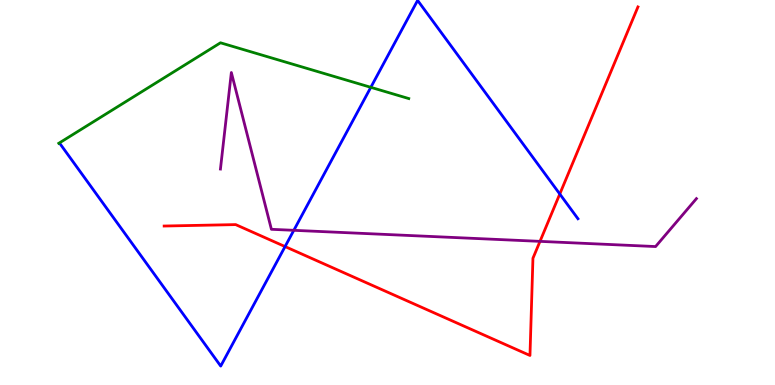[{'lines': ['blue', 'red'], 'intersections': [{'x': 3.68, 'y': 3.6}, {'x': 7.22, 'y': 4.96}]}, {'lines': ['green', 'red'], 'intersections': []}, {'lines': ['purple', 'red'], 'intersections': [{'x': 6.97, 'y': 3.73}]}, {'lines': ['blue', 'green'], 'intersections': [{'x': 4.78, 'y': 7.73}]}, {'lines': ['blue', 'purple'], 'intersections': [{'x': 3.79, 'y': 4.02}]}, {'lines': ['green', 'purple'], 'intersections': []}]